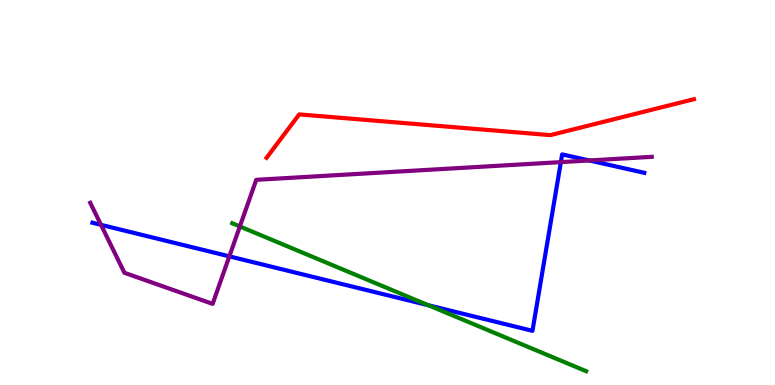[{'lines': ['blue', 'red'], 'intersections': []}, {'lines': ['green', 'red'], 'intersections': []}, {'lines': ['purple', 'red'], 'intersections': []}, {'lines': ['blue', 'green'], 'intersections': [{'x': 5.53, 'y': 2.07}]}, {'lines': ['blue', 'purple'], 'intersections': [{'x': 1.3, 'y': 4.16}, {'x': 2.96, 'y': 3.34}, {'x': 7.24, 'y': 5.79}, {'x': 7.6, 'y': 5.83}]}, {'lines': ['green', 'purple'], 'intersections': [{'x': 3.1, 'y': 4.12}]}]